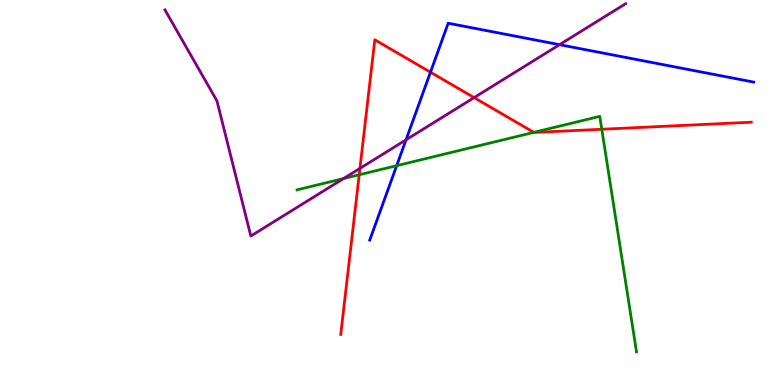[{'lines': ['blue', 'red'], 'intersections': [{'x': 5.55, 'y': 8.12}]}, {'lines': ['green', 'red'], 'intersections': [{'x': 4.63, 'y': 5.46}, {'x': 6.89, 'y': 6.56}, {'x': 7.76, 'y': 6.64}]}, {'lines': ['purple', 'red'], 'intersections': [{'x': 4.64, 'y': 5.63}, {'x': 6.12, 'y': 7.46}]}, {'lines': ['blue', 'green'], 'intersections': [{'x': 5.12, 'y': 5.7}]}, {'lines': ['blue', 'purple'], 'intersections': [{'x': 5.24, 'y': 6.37}, {'x': 7.22, 'y': 8.84}]}, {'lines': ['green', 'purple'], 'intersections': [{'x': 4.43, 'y': 5.36}]}]